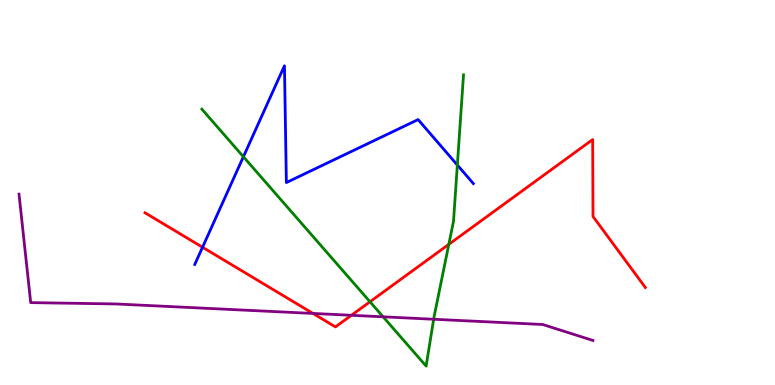[{'lines': ['blue', 'red'], 'intersections': [{'x': 2.61, 'y': 3.58}]}, {'lines': ['green', 'red'], 'intersections': [{'x': 4.77, 'y': 2.16}, {'x': 5.79, 'y': 3.65}]}, {'lines': ['purple', 'red'], 'intersections': [{'x': 4.04, 'y': 1.86}, {'x': 4.53, 'y': 1.81}]}, {'lines': ['blue', 'green'], 'intersections': [{'x': 3.14, 'y': 5.93}, {'x': 5.9, 'y': 5.71}]}, {'lines': ['blue', 'purple'], 'intersections': []}, {'lines': ['green', 'purple'], 'intersections': [{'x': 4.94, 'y': 1.77}, {'x': 5.6, 'y': 1.71}]}]